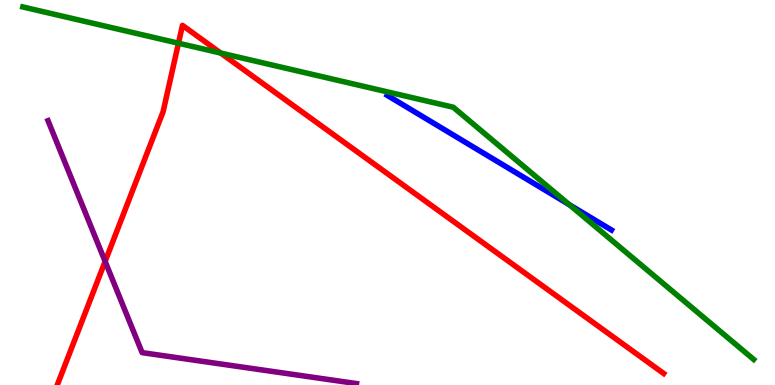[{'lines': ['blue', 'red'], 'intersections': []}, {'lines': ['green', 'red'], 'intersections': [{'x': 2.3, 'y': 8.88}, {'x': 2.85, 'y': 8.62}]}, {'lines': ['purple', 'red'], 'intersections': [{'x': 1.36, 'y': 3.21}]}, {'lines': ['blue', 'green'], 'intersections': [{'x': 7.35, 'y': 4.68}]}, {'lines': ['blue', 'purple'], 'intersections': []}, {'lines': ['green', 'purple'], 'intersections': []}]